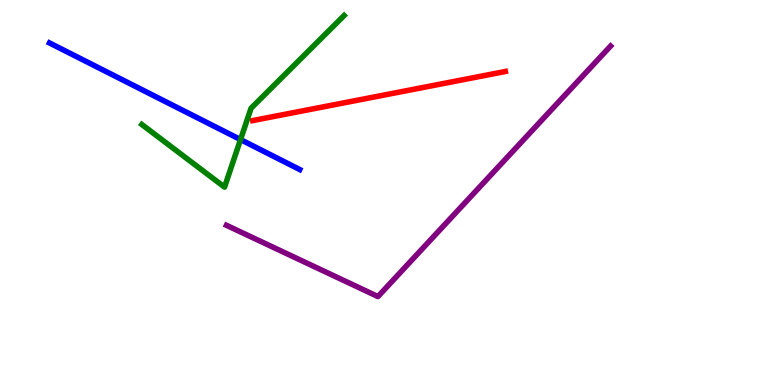[{'lines': ['blue', 'red'], 'intersections': []}, {'lines': ['green', 'red'], 'intersections': []}, {'lines': ['purple', 'red'], 'intersections': []}, {'lines': ['blue', 'green'], 'intersections': [{'x': 3.1, 'y': 6.37}]}, {'lines': ['blue', 'purple'], 'intersections': []}, {'lines': ['green', 'purple'], 'intersections': []}]